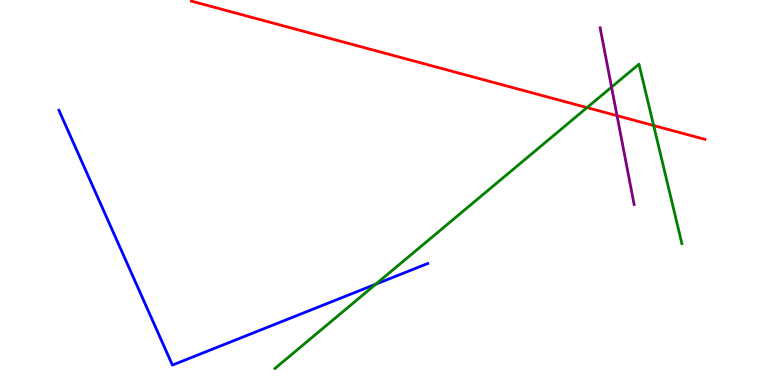[{'lines': ['blue', 'red'], 'intersections': []}, {'lines': ['green', 'red'], 'intersections': [{'x': 7.57, 'y': 7.21}, {'x': 8.43, 'y': 6.74}]}, {'lines': ['purple', 'red'], 'intersections': [{'x': 7.96, 'y': 7.0}]}, {'lines': ['blue', 'green'], 'intersections': [{'x': 4.85, 'y': 2.62}]}, {'lines': ['blue', 'purple'], 'intersections': []}, {'lines': ['green', 'purple'], 'intersections': [{'x': 7.89, 'y': 7.74}]}]